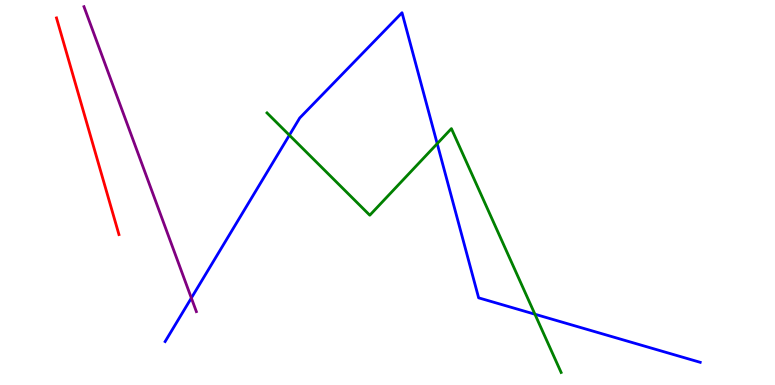[{'lines': ['blue', 'red'], 'intersections': []}, {'lines': ['green', 'red'], 'intersections': []}, {'lines': ['purple', 'red'], 'intersections': []}, {'lines': ['blue', 'green'], 'intersections': [{'x': 3.73, 'y': 6.49}, {'x': 5.64, 'y': 6.27}, {'x': 6.9, 'y': 1.84}]}, {'lines': ['blue', 'purple'], 'intersections': [{'x': 2.47, 'y': 2.26}]}, {'lines': ['green', 'purple'], 'intersections': []}]